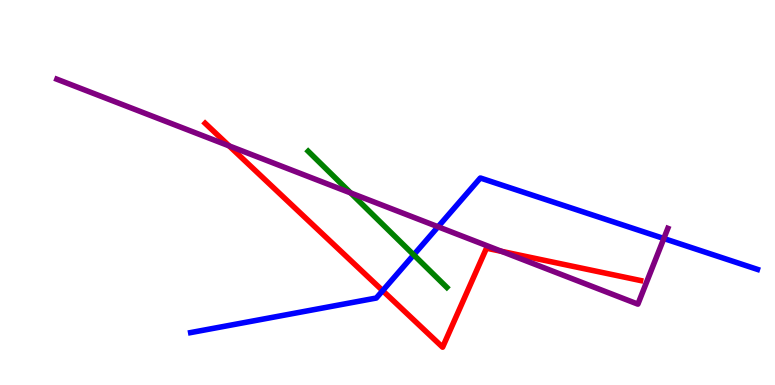[{'lines': ['blue', 'red'], 'intersections': [{'x': 4.94, 'y': 2.45}]}, {'lines': ['green', 'red'], 'intersections': []}, {'lines': ['purple', 'red'], 'intersections': [{'x': 2.96, 'y': 6.21}, {'x': 6.47, 'y': 3.47}]}, {'lines': ['blue', 'green'], 'intersections': [{'x': 5.34, 'y': 3.38}]}, {'lines': ['blue', 'purple'], 'intersections': [{'x': 5.65, 'y': 4.11}, {'x': 8.57, 'y': 3.8}]}, {'lines': ['green', 'purple'], 'intersections': [{'x': 4.52, 'y': 4.99}]}]